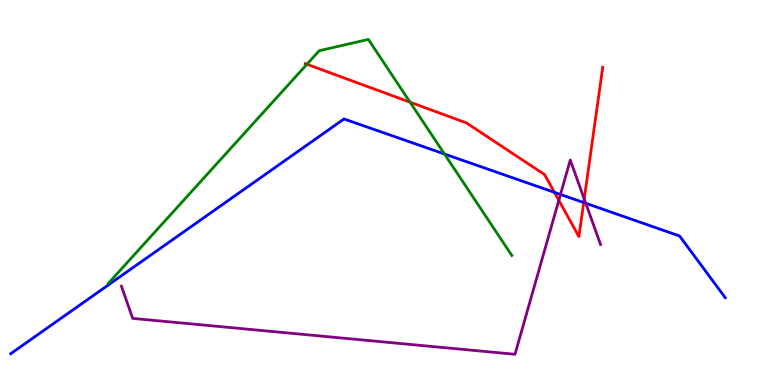[{'lines': ['blue', 'red'], 'intersections': [{'x': 7.15, 'y': 5.0}, {'x': 7.53, 'y': 4.74}]}, {'lines': ['green', 'red'], 'intersections': [{'x': 3.96, 'y': 8.33}, {'x': 5.29, 'y': 7.35}]}, {'lines': ['purple', 'red'], 'intersections': [{'x': 7.21, 'y': 4.8}, {'x': 7.54, 'y': 4.83}]}, {'lines': ['blue', 'green'], 'intersections': [{'x': 5.73, 'y': 6.0}]}, {'lines': ['blue', 'purple'], 'intersections': [{'x': 7.23, 'y': 4.95}, {'x': 7.56, 'y': 4.72}]}, {'lines': ['green', 'purple'], 'intersections': []}]